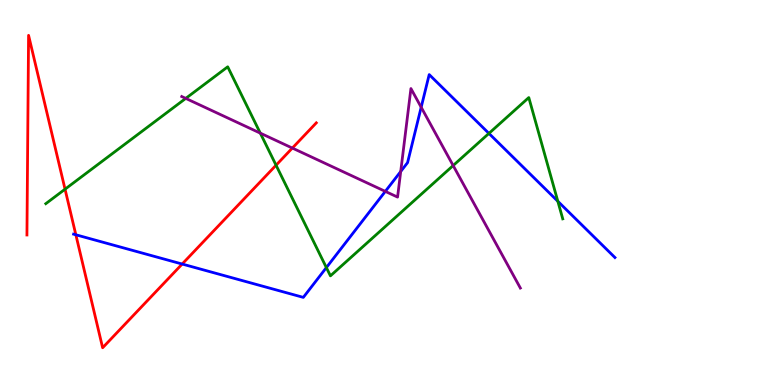[{'lines': ['blue', 'red'], 'intersections': [{'x': 0.979, 'y': 3.9}, {'x': 2.35, 'y': 3.14}]}, {'lines': ['green', 'red'], 'intersections': [{'x': 0.839, 'y': 5.09}, {'x': 3.56, 'y': 5.71}]}, {'lines': ['purple', 'red'], 'intersections': [{'x': 3.77, 'y': 6.15}]}, {'lines': ['blue', 'green'], 'intersections': [{'x': 4.21, 'y': 3.05}, {'x': 6.31, 'y': 6.53}, {'x': 7.2, 'y': 4.77}]}, {'lines': ['blue', 'purple'], 'intersections': [{'x': 4.97, 'y': 5.03}, {'x': 5.17, 'y': 5.55}, {'x': 5.43, 'y': 7.21}]}, {'lines': ['green', 'purple'], 'intersections': [{'x': 2.4, 'y': 7.44}, {'x': 3.36, 'y': 6.54}, {'x': 5.85, 'y': 5.7}]}]